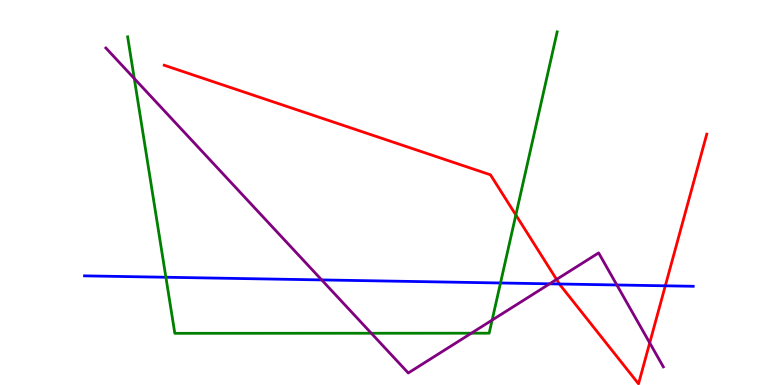[{'lines': ['blue', 'red'], 'intersections': [{'x': 7.22, 'y': 2.62}, {'x': 8.58, 'y': 2.58}]}, {'lines': ['green', 'red'], 'intersections': [{'x': 6.66, 'y': 4.42}]}, {'lines': ['purple', 'red'], 'intersections': [{'x': 7.18, 'y': 2.74}, {'x': 8.38, 'y': 1.09}]}, {'lines': ['blue', 'green'], 'intersections': [{'x': 2.14, 'y': 2.8}, {'x': 6.46, 'y': 2.65}]}, {'lines': ['blue', 'purple'], 'intersections': [{'x': 4.15, 'y': 2.73}, {'x': 7.09, 'y': 2.63}, {'x': 7.96, 'y': 2.6}]}, {'lines': ['green', 'purple'], 'intersections': [{'x': 1.73, 'y': 7.96}, {'x': 4.79, 'y': 1.34}, {'x': 6.08, 'y': 1.35}, {'x': 6.35, 'y': 1.69}]}]